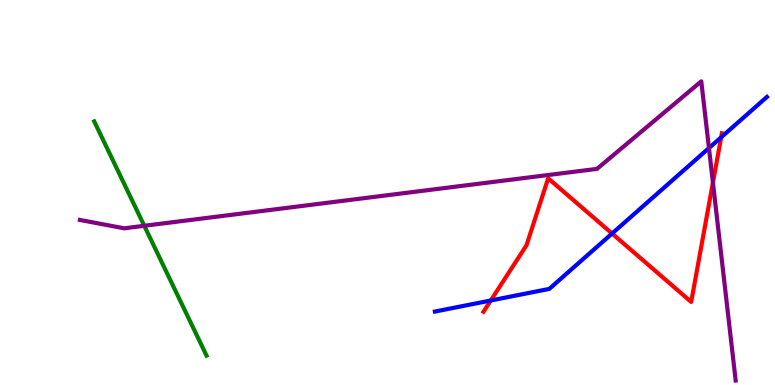[{'lines': ['blue', 'red'], 'intersections': [{'x': 6.33, 'y': 2.19}, {'x': 7.9, 'y': 3.93}, {'x': 9.31, 'y': 6.43}]}, {'lines': ['green', 'red'], 'intersections': []}, {'lines': ['purple', 'red'], 'intersections': [{'x': 9.2, 'y': 5.26}]}, {'lines': ['blue', 'green'], 'intersections': []}, {'lines': ['blue', 'purple'], 'intersections': [{'x': 9.15, 'y': 6.15}]}, {'lines': ['green', 'purple'], 'intersections': [{'x': 1.86, 'y': 4.14}]}]